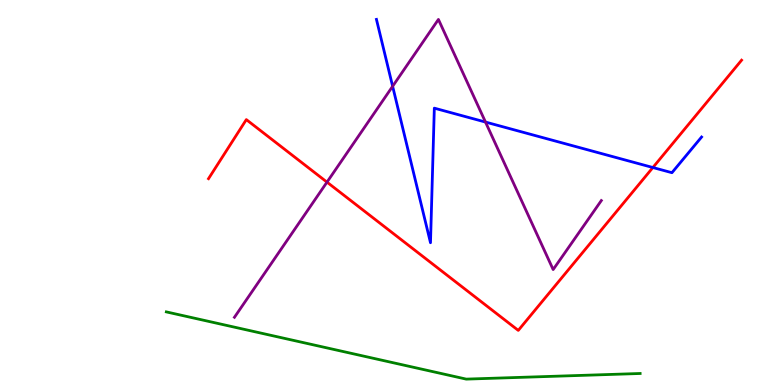[{'lines': ['blue', 'red'], 'intersections': [{'x': 8.42, 'y': 5.65}]}, {'lines': ['green', 'red'], 'intersections': []}, {'lines': ['purple', 'red'], 'intersections': [{'x': 4.22, 'y': 5.27}]}, {'lines': ['blue', 'green'], 'intersections': []}, {'lines': ['blue', 'purple'], 'intersections': [{'x': 5.07, 'y': 7.76}, {'x': 6.26, 'y': 6.83}]}, {'lines': ['green', 'purple'], 'intersections': []}]